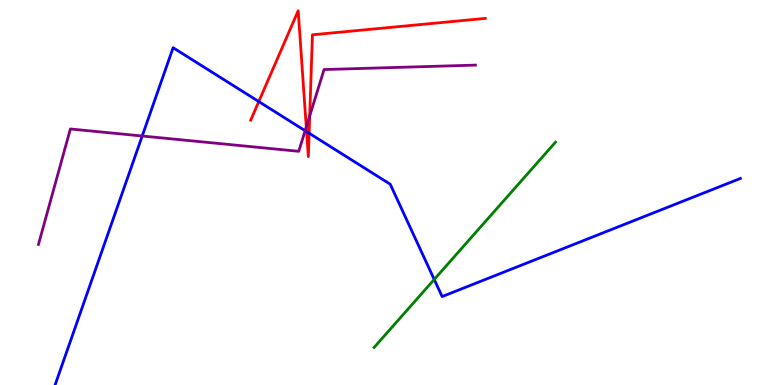[{'lines': ['blue', 'red'], 'intersections': [{'x': 3.34, 'y': 7.36}, {'x': 3.96, 'y': 6.58}, {'x': 3.99, 'y': 6.54}]}, {'lines': ['green', 'red'], 'intersections': []}, {'lines': ['purple', 'red'], 'intersections': [{'x': 3.95, 'y': 6.7}, {'x': 4.0, 'y': 6.99}]}, {'lines': ['blue', 'green'], 'intersections': [{'x': 5.6, 'y': 2.74}]}, {'lines': ['blue', 'purple'], 'intersections': [{'x': 1.83, 'y': 6.47}, {'x': 3.94, 'y': 6.61}]}, {'lines': ['green', 'purple'], 'intersections': []}]